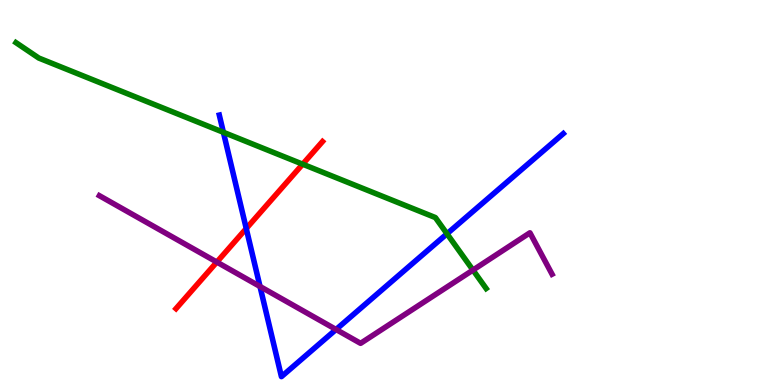[{'lines': ['blue', 'red'], 'intersections': [{'x': 3.18, 'y': 4.06}]}, {'lines': ['green', 'red'], 'intersections': [{'x': 3.91, 'y': 5.74}]}, {'lines': ['purple', 'red'], 'intersections': [{'x': 2.8, 'y': 3.19}]}, {'lines': ['blue', 'green'], 'intersections': [{'x': 2.88, 'y': 6.56}, {'x': 5.77, 'y': 3.93}]}, {'lines': ['blue', 'purple'], 'intersections': [{'x': 3.35, 'y': 2.56}, {'x': 4.34, 'y': 1.44}]}, {'lines': ['green', 'purple'], 'intersections': [{'x': 6.1, 'y': 2.99}]}]